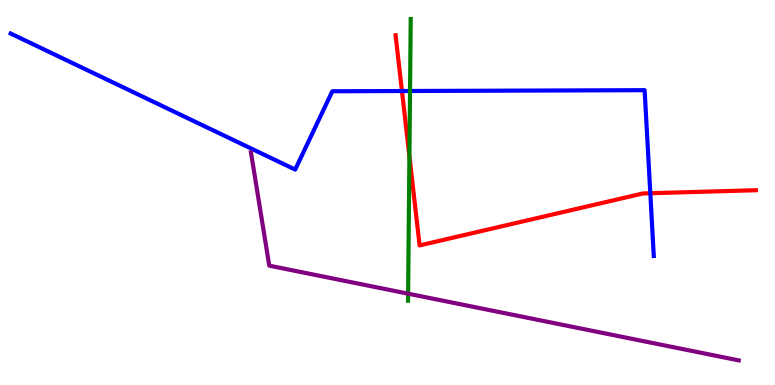[{'lines': ['blue', 'red'], 'intersections': [{'x': 5.19, 'y': 7.64}, {'x': 8.39, 'y': 4.98}]}, {'lines': ['green', 'red'], 'intersections': [{'x': 5.28, 'y': 5.94}]}, {'lines': ['purple', 'red'], 'intersections': []}, {'lines': ['blue', 'green'], 'intersections': [{'x': 5.29, 'y': 7.64}]}, {'lines': ['blue', 'purple'], 'intersections': []}, {'lines': ['green', 'purple'], 'intersections': [{'x': 5.27, 'y': 2.37}]}]